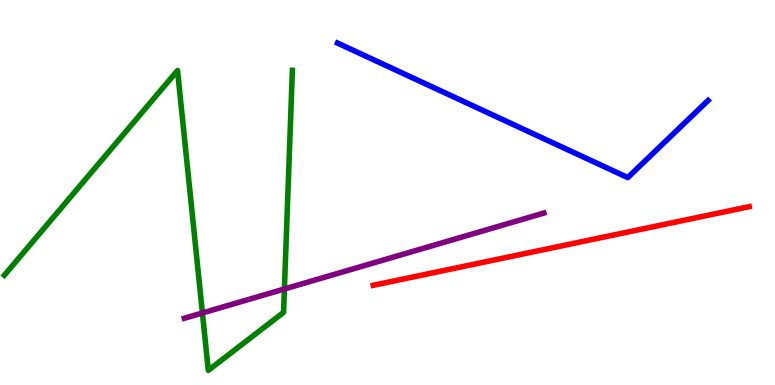[{'lines': ['blue', 'red'], 'intersections': []}, {'lines': ['green', 'red'], 'intersections': []}, {'lines': ['purple', 'red'], 'intersections': []}, {'lines': ['blue', 'green'], 'intersections': []}, {'lines': ['blue', 'purple'], 'intersections': []}, {'lines': ['green', 'purple'], 'intersections': [{'x': 2.61, 'y': 1.87}, {'x': 3.67, 'y': 2.49}]}]